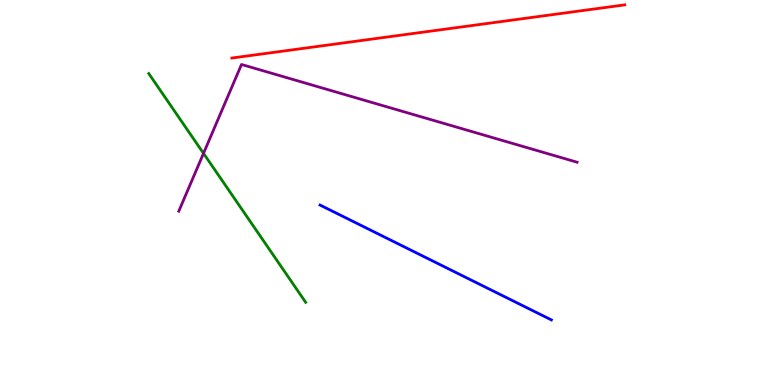[{'lines': ['blue', 'red'], 'intersections': []}, {'lines': ['green', 'red'], 'intersections': []}, {'lines': ['purple', 'red'], 'intersections': []}, {'lines': ['blue', 'green'], 'intersections': []}, {'lines': ['blue', 'purple'], 'intersections': []}, {'lines': ['green', 'purple'], 'intersections': [{'x': 2.63, 'y': 6.02}]}]